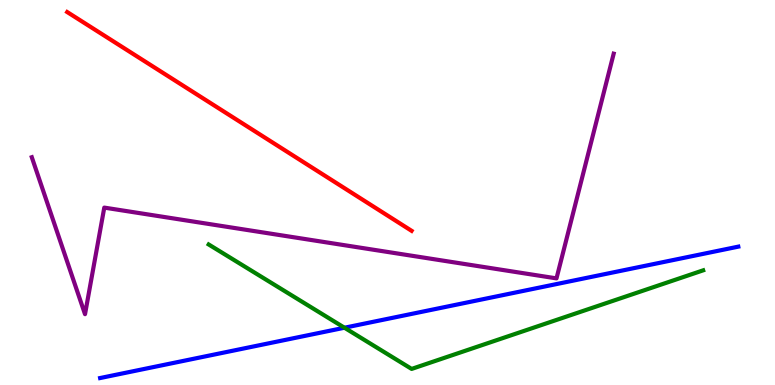[{'lines': ['blue', 'red'], 'intersections': []}, {'lines': ['green', 'red'], 'intersections': []}, {'lines': ['purple', 'red'], 'intersections': []}, {'lines': ['blue', 'green'], 'intersections': [{'x': 4.44, 'y': 1.49}]}, {'lines': ['blue', 'purple'], 'intersections': []}, {'lines': ['green', 'purple'], 'intersections': []}]